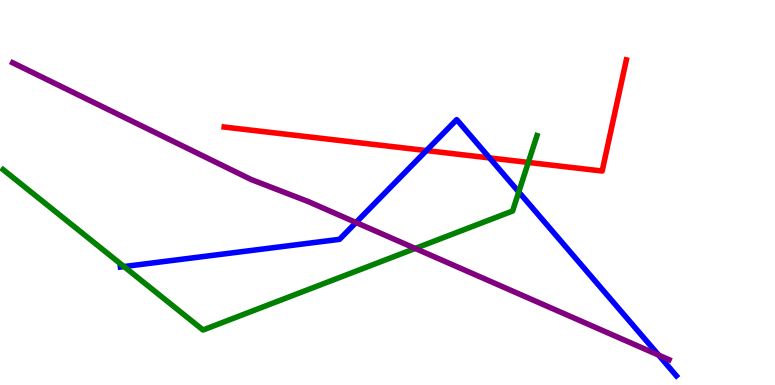[{'lines': ['blue', 'red'], 'intersections': [{'x': 5.5, 'y': 6.09}, {'x': 6.32, 'y': 5.9}]}, {'lines': ['green', 'red'], 'intersections': [{'x': 6.82, 'y': 5.78}]}, {'lines': ['purple', 'red'], 'intersections': []}, {'lines': ['blue', 'green'], 'intersections': [{'x': 1.6, 'y': 3.08}, {'x': 6.69, 'y': 5.01}]}, {'lines': ['blue', 'purple'], 'intersections': [{'x': 4.59, 'y': 4.22}, {'x': 8.5, 'y': 0.776}]}, {'lines': ['green', 'purple'], 'intersections': [{'x': 5.36, 'y': 3.55}]}]